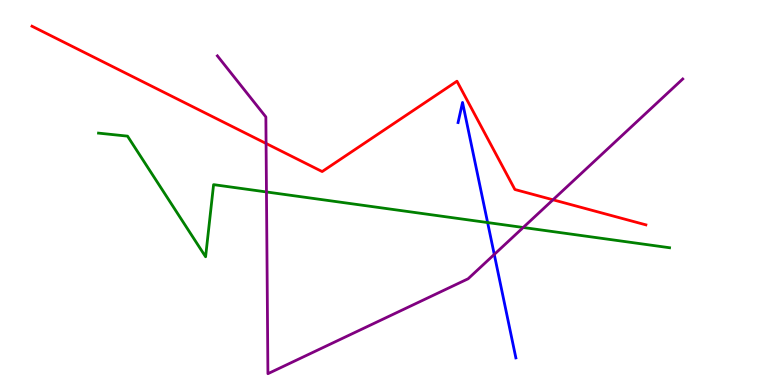[{'lines': ['blue', 'red'], 'intersections': []}, {'lines': ['green', 'red'], 'intersections': []}, {'lines': ['purple', 'red'], 'intersections': [{'x': 3.43, 'y': 6.27}, {'x': 7.14, 'y': 4.81}]}, {'lines': ['blue', 'green'], 'intersections': [{'x': 6.29, 'y': 4.22}]}, {'lines': ['blue', 'purple'], 'intersections': [{'x': 6.38, 'y': 3.39}]}, {'lines': ['green', 'purple'], 'intersections': [{'x': 3.44, 'y': 5.01}, {'x': 6.75, 'y': 4.09}]}]